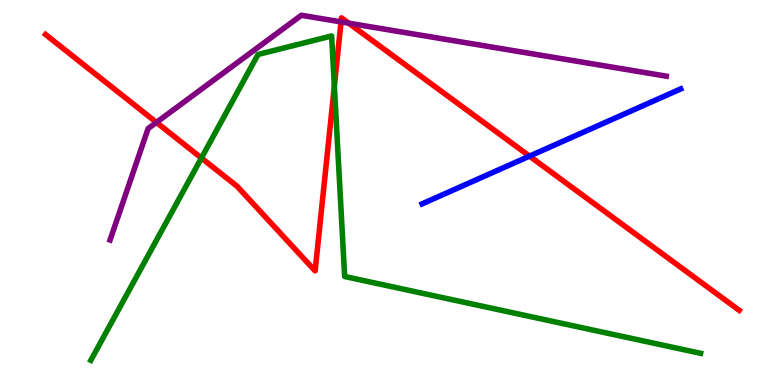[{'lines': ['blue', 'red'], 'intersections': [{'x': 6.83, 'y': 5.94}]}, {'lines': ['green', 'red'], 'intersections': [{'x': 2.6, 'y': 5.9}, {'x': 4.31, 'y': 7.76}]}, {'lines': ['purple', 'red'], 'intersections': [{'x': 2.02, 'y': 6.82}, {'x': 4.4, 'y': 9.43}, {'x': 4.5, 'y': 9.4}]}, {'lines': ['blue', 'green'], 'intersections': []}, {'lines': ['blue', 'purple'], 'intersections': []}, {'lines': ['green', 'purple'], 'intersections': []}]